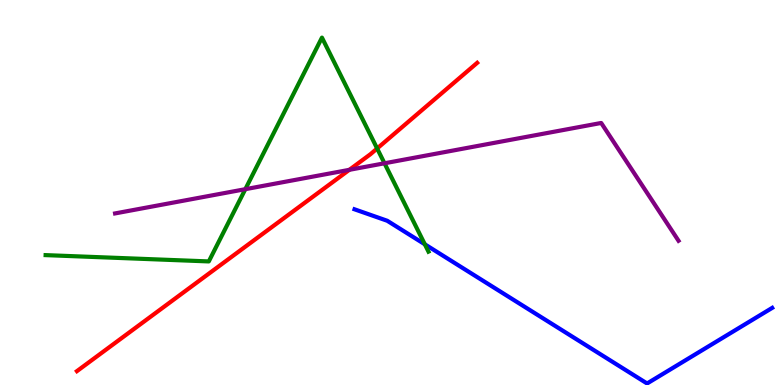[{'lines': ['blue', 'red'], 'intersections': []}, {'lines': ['green', 'red'], 'intersections': [{'x': 4.87, 'y': 6.14}]}, {'lines': ['purple', 'red'], 'intersections': [{'x': 4.51, 'y': 5.59}]}, {'lines': ['blue', 'green'], 'intersections': [{'x': 5.48, 'y': 3.65}]}, {'lines': ['blue', 'purple'], 'intersections': []}, {'lines': ['green', 'purple'], 'intersections': [{'x': 3.17, 'y': 5.09}, {'x': 4.96, 'y': 5.76}]}]